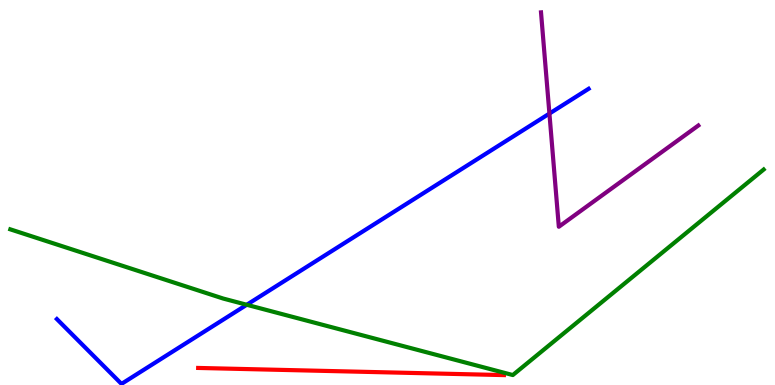[{'lines': ['blue', 'red'], 'intersections': []}, {'lines': ['green', 'red'], 'intersections': []}, {'lines': ['purple', 'red'], 'intersections': []}, {'lines': ['blue', 'green'], 'intersections': [{'x': 3.18, 'y': 2.08}]}, {'lines': ['blue', 'purple'], 'intersections': [{'x': 7.09, 'y': 7.05}]}, {'lines': ['green', 'purple'], 'intersections': []}]